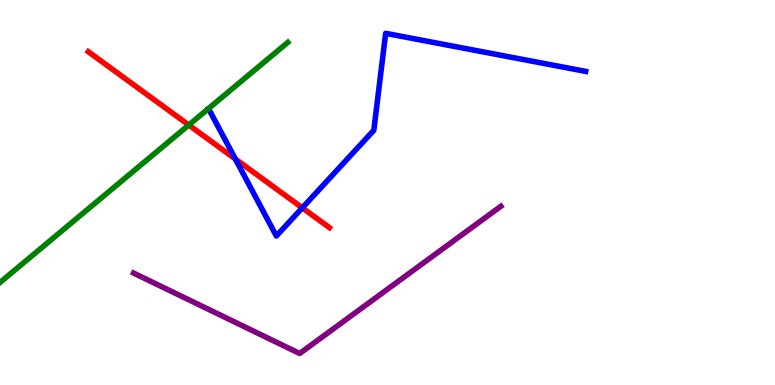[{'lines': ['blue', 'red'], 'intersections': [{'x': 3.04, 'y': 5.87}, {'x': 3.9, 'y': 4.6}]}, {'lines': ['green', 'red'], 'intersections': [{'x': 2.44, 'y': 6.75}]}, {'lines': ['purple', 'red'], 'intersections': []}, {'lines': ['blue', 'green'], 'intersections': []}, {'lines': ['blue', 'purple'], 'intersections': []}, {'lines': ['green', 'purple'], 'intersections': []}]